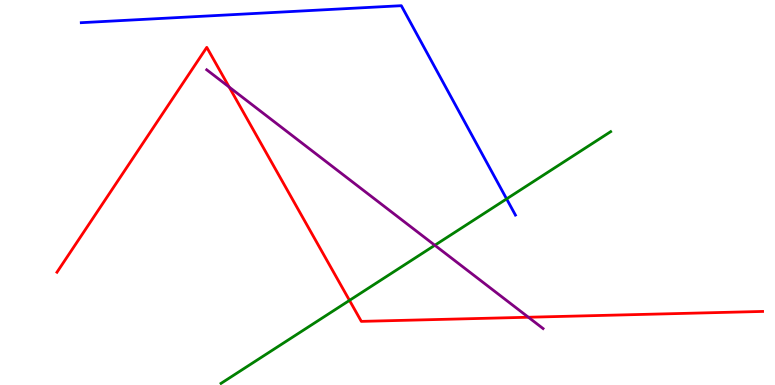[{'lines': ['blue', 'red'], 'intersections': []}, {'lines': ['green', 'red'], 'intersections': [{'x': 4.51, 'y': 2.2}]}, {'lines': ['purple', 'red'], 'intersections': [{'x': 2.96, 'y': 7.74}, {'x': 6.82, 'y': 1.76}]}, {'lines': ['blue', 'green'], 'intersections': [{'x': 6.54, 'y': 4.83}]}, {'lines': ['blue', 'purple'], 'intersections': []}, {'lines': ['green', 'purple'], 'intersections': [{'x': 5.61, 'y': 3.63}]}]